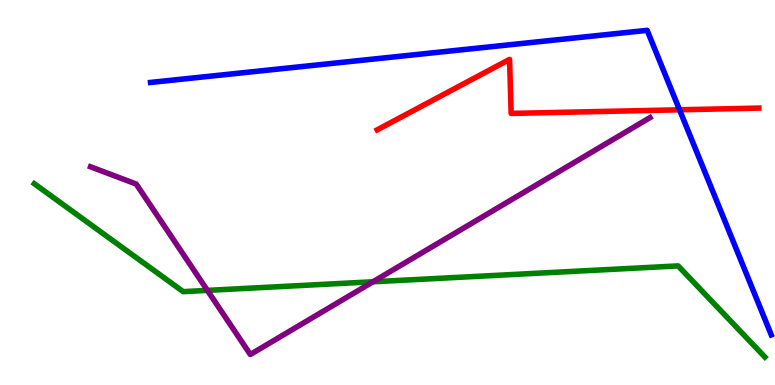[{'lines': ['blue', 'red'], 'intersections': [{'x': 8.77, 'y': 7.15}]}, {'lines': ['green', 'red'], 'intersections': []}, {'lines': ['purple', 'red'], 'intersections': []}, {'lines': ['blue', 'green'], 'intersections': []}, {'lines': ['blue', 'purple'], 'intersections': []}, {'lines': ['green', 'purple'], 'intersections': [{'x': 2.68, 'y': 2.46}, {'x': 4.81, 'y': 2.68}]}]